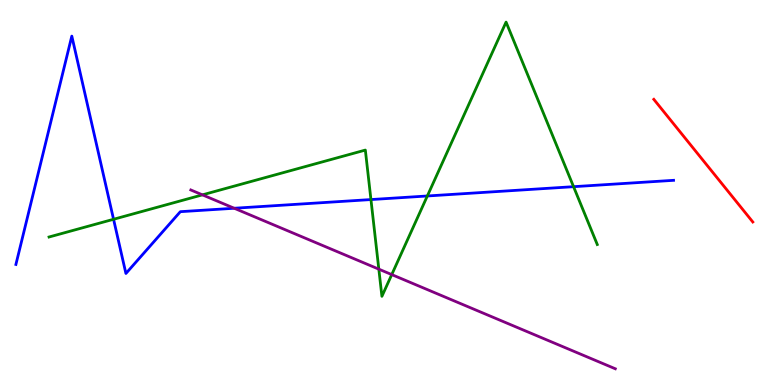[{'lines': ['blue', 'red'], 'intersections': []}, {'lines': ['green', 'red'], 'intersections': []}, {'lines': ['purple', 'red'], 'intersections': []}, {'lines': ['blue', 'green'], 'intersections': [{'x': 1.47, 'y': 4.3}, {'x': 4.79, 'y': 4.82}, {'x': 5.51, 'y': 4.91}, {'x': 7.4, 'y': 5.15}]}, {'lines': ['blue', 'purple'], 'intersections': [{'x': 3.02, 'y': 4.59}]}, {'lines': ['green', 'purple'], 'intersections': [{'x': 2.61, 'y': 4.94}, {'x': 4.89, 'y': 3.01}, {'x': 5.05, 'y': 2.87}]}]